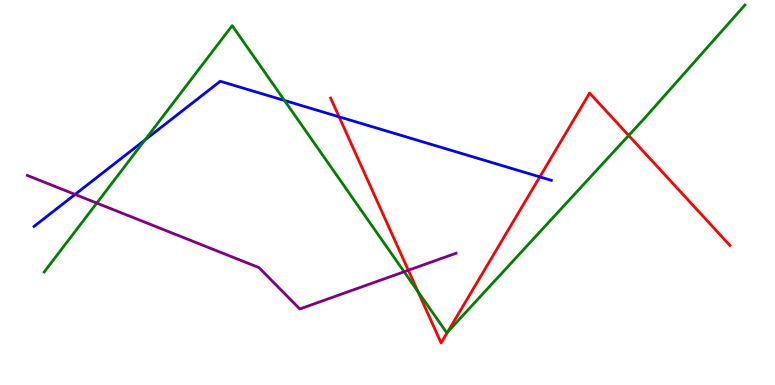[{'lines': ['blue', 'red'], 'intersections': [{'x': 4.38, 'y': 6.97}, {'x': 6.97, 'y': 5.41}]}, {'lines': ['green', 'red'], 'intersections': [{'x': 5.39, 'y': 2.43}, {'x': 5.77, 'y': 1.37}, {'x': 8.11, 'y': 6.48}]}, {'lines': ['purple', 'red'], 'intersections': [{'x': 5.27, 'y': 2.98}]}, {'lines': ['blue', 'green'], 'intersections': [{'x': 1.87, 'y': 6.36}, {'x': 3.67, 'y': 7.39}]}, {'lines': ['blue', 'purple'], 'intersections': [{'x': 0.969, 'y': 4.95}]}, {'lines': ['green', 'purple'], 'intersections': [{'x': 1.25, 'y': 4.73}, {'x': 5.21, 'y': 2.94}]}]